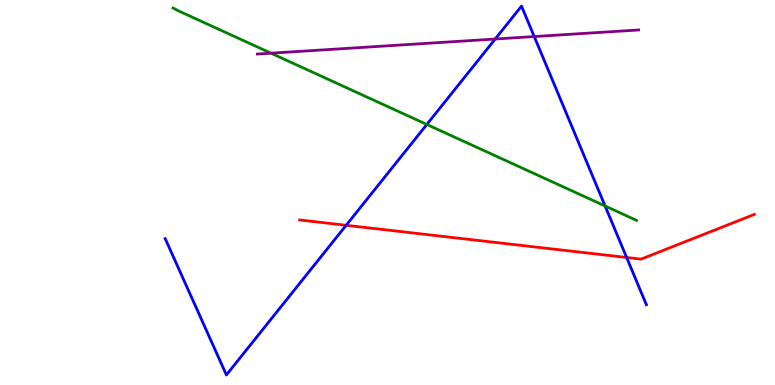[{'lines': ['blue', 'red'], 'intersections': [{'x': 4.47, 'y': 4.15}, {'x': 8.09, 'y': 3.31}]}, {'lines': ['green', 'red'], 'intersections': []}, {'lines': ['purple', 'red'], 'intersections': []}, {'lines': ['blue', 'green'], 'intersections': [{'x': 5.51, 'y': 6.77}, {'x': 7.81, 'y': 4.65}]}, {'lines': ['blue', 'purple'], 'intersections': [{'x': 6.39, 'y': 8.99}, {'x': 6.89, 'y': 9.05}]}, {'lines': ['green', 'purple'], 'intersections': [{'x': 3.5, 'y': 8.62}]}]